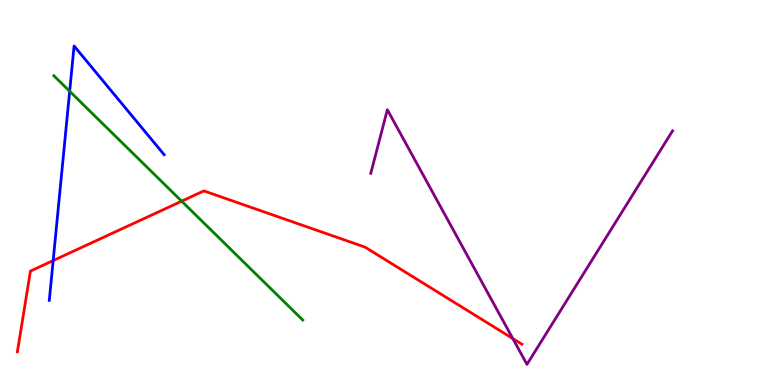[{'lines': ['blue', 'red'], 'intersections': [{'x': 0.686, 'y': 3.23}]}, {'lines': ['green', 'red'], 'intersections': [{'x': 2.34, 'y': 4.77}]}, {'lines': ['purple', 'red'], 'intersections': [{'x': 6.62, 'y': 1.21}]}, {'lines': ['blue', 'green'], 'intersections': [{'x': 0.899, 'y': 7.63}]}, {'lines': ['blue', 'purple'], 'intersections': []}, {'lines': ['green', 'purple'], 'intersections': []}]